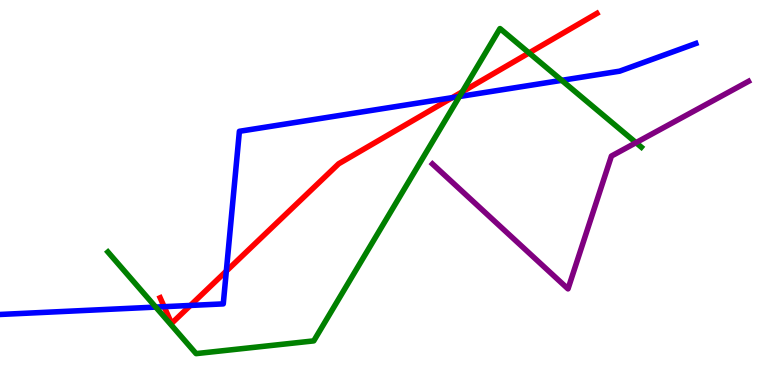[{'lines': ['blue', 'red'], 'intersections': [{'x': 2.12, 'y': 2.03}, {'x': 2.46, 'y': 2.07}, {'x': 2.92, 'y': 2.96}, {'x': 5.84, 'y': 7.46}]}, {'lines': ['green', 'red'], 'intersections': [{'x': 5.96, 'y': 7.62}, {'x': 6.83, 'y': 8.63}]}, {'lines': ['purple', 'red'], 'intersections': []}, {'lines': ['blue', 'green'], 'intersections': [{'x': 2.01, 'y': 2.02}, {'x': 5.93, 'y': 7.49}, {'x': 7.25, 'y': 7.91}]}, {'lines': ['blue', 'purple'], 'intersections': []}, {'lines': ['green', 'purple'], 'intersections': [{'x': 8.21, 'y': 6.29}]}]